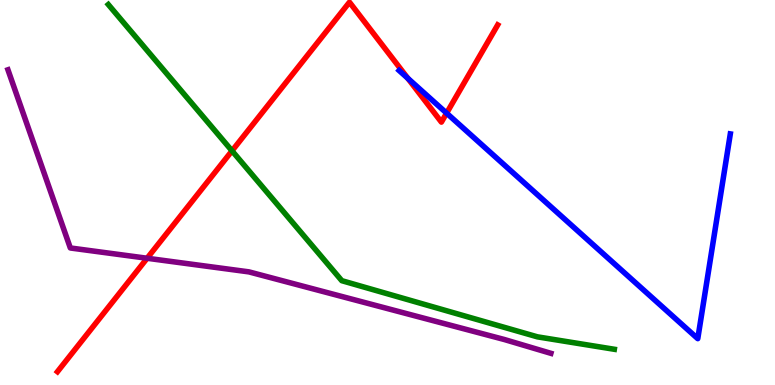[{'lines': ['blue', 'red'], 'intersections': [{'x': 5.26, 'y': 7.96}, {'x': 5.76, 'y': 7.06}]}, {'lines': ['green', 'red'], 'intersections': [{'x': 2.99, 'y': 6.08}]}, {'lines': ['purple', 'red'], 'intersections': [{'x': 1.9, 'y': 3.29}]}, {'lines': ['blue', 'green'], 'intersections': []}, {'lines': ['blue', 'purple'], 'intersections': []}, {'lines': ['green', 'purple'], 'intersections': []}]